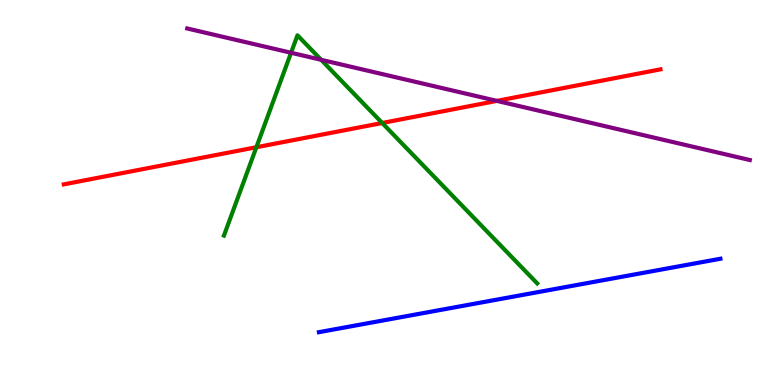[{'lines': ['blue', 'red'], 'intersections': []}, {'lines': ['green', 'red'], 'intersections': [{'x': 3.31, 'y': 6.18}, {'x': 4.93, 'y': 6.81}]}, {'lines': ['purple', 'red'], 'intersections': [{'x': 6.41, 'y': 7.38}]}, {'lines': ['blue', 'green'], 'intersections': []}, {'lines': ['blue', 'purple'], 'intersections': []}, {'lines': ['green', 'purple'], 'intersections': [{'x': 3.76, 'y': 8.63}, {'x': 4.14, 'y': 8.45}]}]